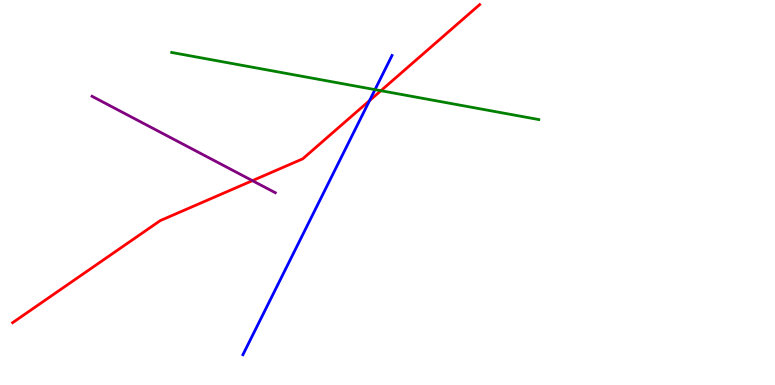[{'lines': ['blue', 'red'], 'intersections': [{'x': 4.77, 'y': 7.39}]}, {'lines': ['green', 'red'], 'intersections': [{'x': 4.91, 'y': 7.64}]}, {'lines': ['purple', 'red'], 'intersections': [{'x': 3.26, 'y': 5.31}]}, {'lines': ['blue', 'green'], 'intersections': [{'x': 4.84, 'y': 7.67}]}, {'lines': ['blue', 'purple'], 'intersections': []}, {'lines': ['green', 'purple'], 'intersections': []}]